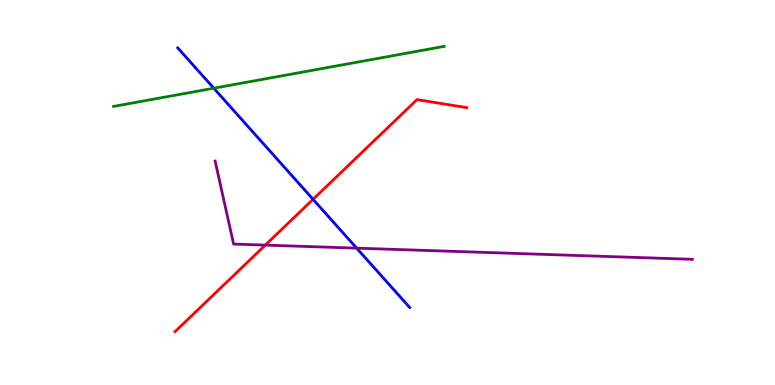[{'lines': ['blue', 'red'], 'intersections': [{'x': 4.04, 'y': 4.82}]}, {'lines': ['green', 'red'], 'intersections': []}, {'lines': ['purple', 'red'], 'intersections': [{'x': 3.42, 'y': 3.63}]}, {'lines': ['blue', 'green'], 'intersections': [{'x': 2.76, 'y': 7.71}]}, {'lines': ['blue', 'purple'], 'intersections': [{'x': 4.6, 'y': 3.55}]}, {'lines': ['green', 'purple'], 'intersections': []}]